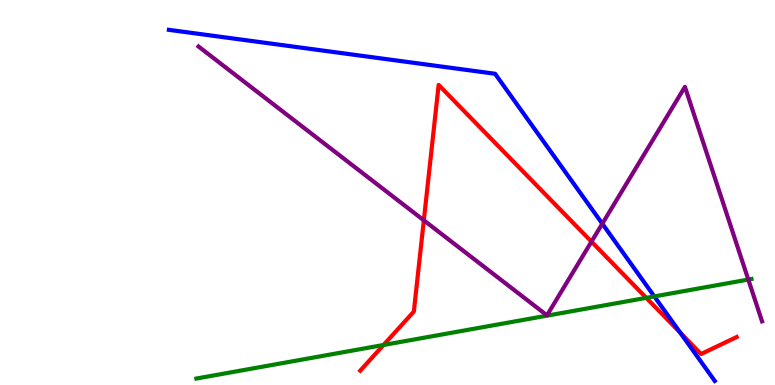[{'lines': ['blue', 'red'], 'intersections': [{'x': 8.78, 'y': 1.36}]}, {'lines': ['green', 'red'], 'intersections': [{'x': 4.95, 'y': 1.04}, {'x': 8.34, 'y': 2.26}]}, {'lines': ['purple', 'red'], 'intersections': [{'x': 5.47, 'y': 4.28}, {'x': 7.63, 'y': 3.72}]}, {'lines': ['blue', 'green'], 'intersections': [{'x': 8.44, 'y': 2.3}]}, {'lines': ['blue', 'purple'], 'intersections': [{'x': 7.77, 'y': 4.19}]}, {'lines': ['green', 'purple'], 'intersections': [{'x': 9.66, 'y': 2.74}]}]